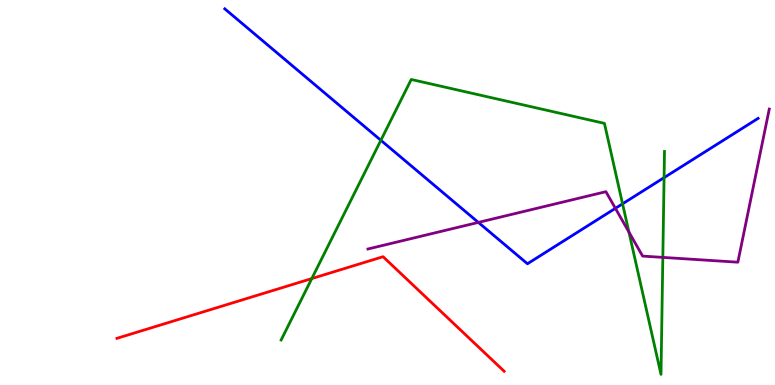[{'lines': ['blue', 'red'], 'intersections': []}, {'lines': ['green', 'red'], 'intersections': [{'x': 4.02, 'y': 2.76}]}, {'lines': ['purple', 'red'], 'intersections': []}, {'lines': ['blue', 'green'], 'intersections': [{'x': 4.91, 'y': 6.36}, {'x': 8.03, 'y': 4.71}, {'x': 8.57, 'y': 5.39}]}, {'lines': ['blue', 'purple'], 'intersections': [{'x': 6.17, 'y': 4.22}, {'x': 7.94, 'y': 4.59}]}, {'lines': ['green', 'purple'], 'intersections': [{'x': 8.12, 'y': 3.97}, {'x': 8.55, 'y': 3.31}]}]